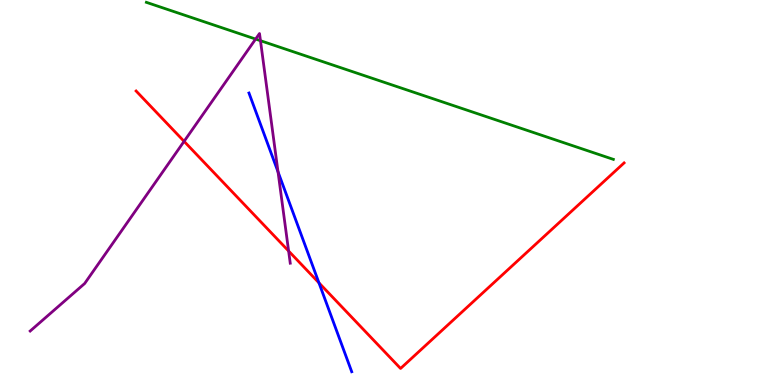[{'lines': ['blue', 'red'], 'intersections': [{'x': 4.12, 'y': 2.65}]}, {'lines': ['green', 'red'], 'intersections': []}, {'lines': ['purple', 'red'], 'intersections': [{'x': 2.38, 'y': 6.33}, {'x': 3.72, 'y': 3.48}]}, {'lines': ['blue', 'green'], 'intersections': []}, {'lines': ['blue', 'purple'], 'intersections': [{'x': 3.59, 'y': 5.54}]}, {'lines': ['green', 'purple'], 'intersections': [{'x': 3.3, 'y': 8.99}, {'x': 3.36, 'y': 8.94}]}]